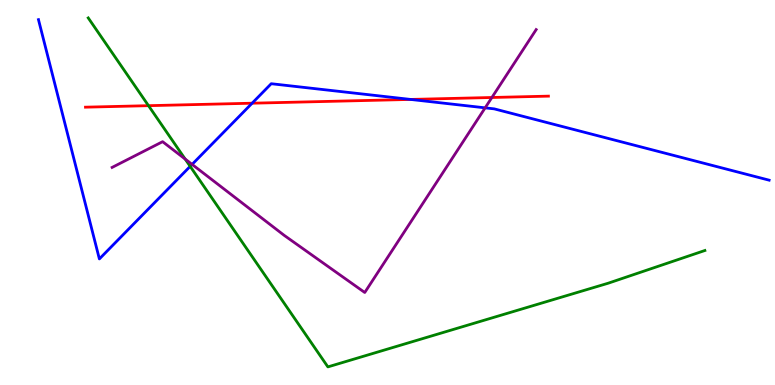[{'lines': ['blue', 'red'], 'intersections': [{'x': 3.25, 'y': 7.32}, {'x': 5.3, 'y': 7.42}]}, {'lines': ['green', 'red'], 'intersections': [{'x': 1.92, 'y': 7.26}]}, {'lines': ['purple', 'red'], 'intersections': [{'x': 6.35, 'y': 7.47}]}, {'lines': ['blue', 'green'], 'intersections': [{'x': 2.45, 'y': 5.68}]}, {'lines': ['blue', 'purple'], 'intersections': [{'x': 2.48, 'y': 5.73}, {'x': 6.26, 'y': 7.2}]}, {'lines': ['green', 'purple'], 'intersections': [{'x': 2.39, 'y': 5.87}]}]